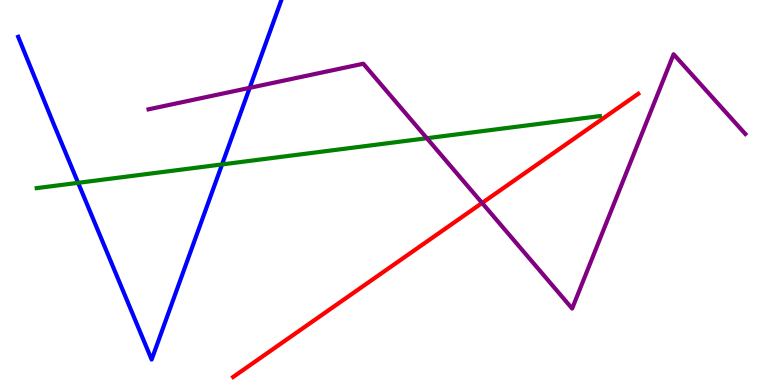[{'lines': ['blue', 'red'], 'intersections': []}, {'lines': ['green', 'red'], 'intersections': []}, {'lines': ['purple', 'red'], 'intersections': [{'x': 6.22, 'y': 4.73}]}, {'lines': ['blue', 'green'], 'intersections': [{'x': 1.01, 'y': 5.25}, {'x': 2.87, 'y': 5.73}]}, {'lines': ['blue', 'purple'], 'intersections': [{'x': 3.22, 'y': 7.72}]}, {'lines': ['green', 'purple'], 'intersections': [{'x': 5.51, 'y': 6.41}]}]